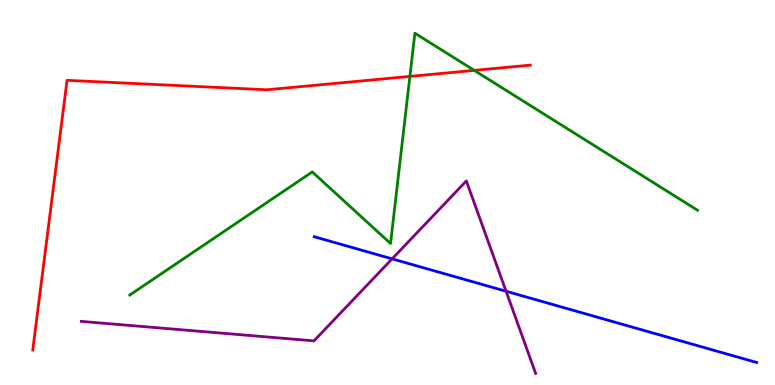[{'lines': ['blue', 'red'], 'intersections': []}, {'lines': ['green', 'red'], 'intersections': [{'x': 5.29, 'y': 8.02}, {'x': 6.12, 'y': 8.17}]}, {'lines': ['purple', 'red'], 'intersections': []}, {'lines': ['blue', 'green'], 'intersections': []}, {'lines': ['blue', 'purple'], 'intersections': [{'x': 5.06, 'y': 3.28}, {'x': 6.53, 'y': 2.44}]}, {'lines': ['green', 'purple'], 'intersections': []}]